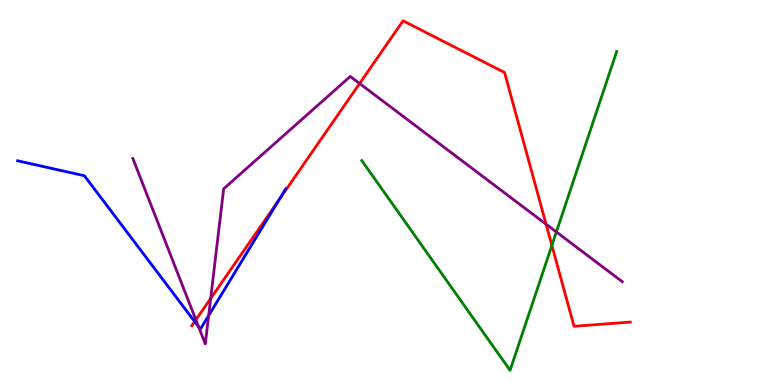[{'lines': ['blue', 'red'], 'intersections': [{'x': 2.51, 'y': 1.65}, {'x': 3.6, 'y': 4.81}]}, {'lines': ['green', 'red'], 'intersections': [{'x': 7.12, 'y': 3.63}]}, {'lines': ['purple', 'red'], 'intersections': [{'x': 2.53, 'y': 1.69}, {'x': 2.72, 'y': 2.25}, {'x': 4.64, 'y': 7.83}, {'x': 7.05, 'y': 4.18}]}, {'lines': ['blue', 'green'], 'intersections': []}, {'lines': ['blue', 'purple'], 'intersections': [{'x': 2.56, 'y': 1.51}, {'x': 2.69, 'y': 1.8}]}, {'lines': ['green', 'purple'], 'intersections': [{'x': 7.18, 'y': 3.98}]}]